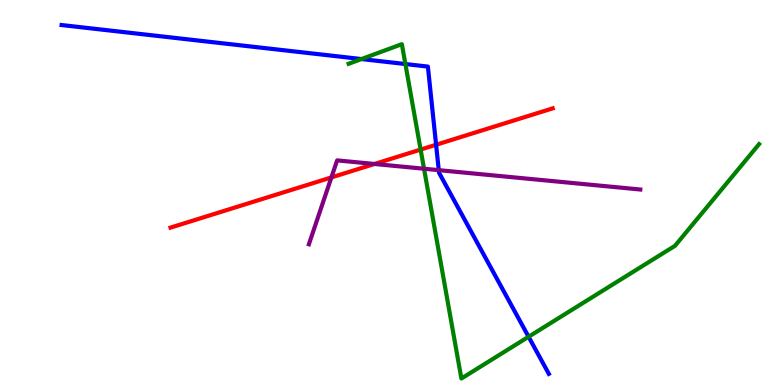[{'lines': ['blue', 'red'], 'intersections': [{'x': 5.63, 'y': 6.24}]}, {'lines': ['green', 'red'], 'intersections': [{'x': 5.43, 'y': 6.11}]}, {'lines': ['purple', 'red'], 'intersections': [{'x': 4.28, 'y': 5.39}, {'x': 4.83, 'y': 5.74}]}, {'lines': ['blue', 'green'], 'intersections': [{'x': 4.66, 'y': 8.47}, {'x': 5.23, 'y': 8.34}, {'x': 6.82, 'y': 1.25}]}, {'lines': ['blue', 'purple'], 'intersections': [{'x': 5.66, 'y': 5.58}]}, {'lines': ['green', 'purple'], 'intersections': [{'x': 5.47, 'y': 5.62}]}]